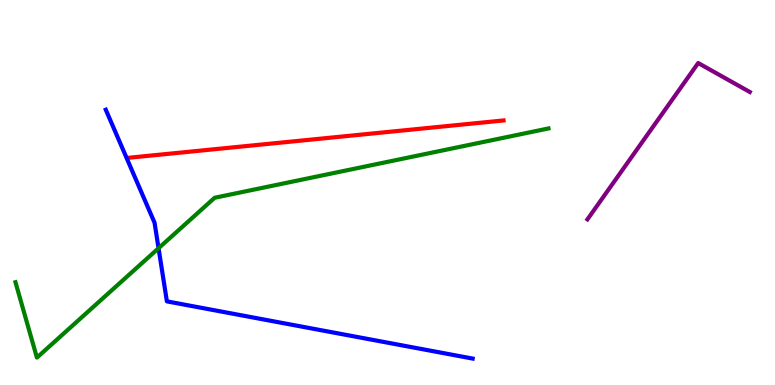[{'lines': ['blue', 'red'], 'intersections': []}, {'lines': ['green', 'red'], 'intersections': []}, {'lines': ['purple', 'red'], 'intersections': []}, {'lines': ['blue', 'green'], 'intersections': [{'x': 2.05, 'y': 3.55}]}, {'lines': ['blue', 'purple'], 'intersections': []}, {'lines': ['green', 'purple'], 'intersections': []}]